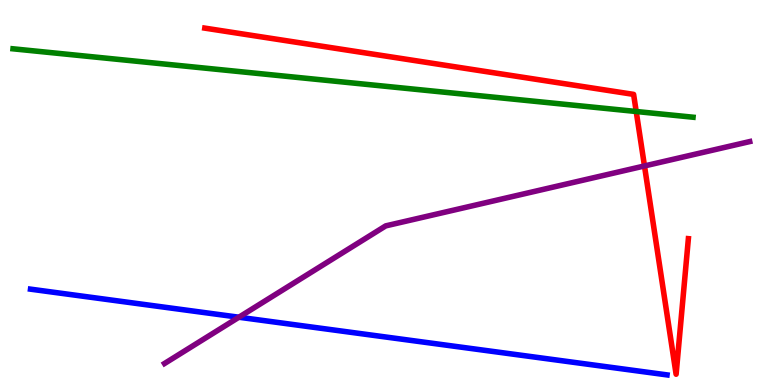[{'lines': ['blue', 'red'], 'intersections': []}, {'lines': ['green', 'red'], 'intersections': [{'x': 8.21, 'y': 7.1}]}, {'lines': ['purple', 'red'], 'intersections': [{'x': 8.32, 'y': 5.69}]}, {'lines': ['blue', 'green'], 'intersections': []}, {'lines': ['blue', 'purple'], 'intersections': [{'x': 3.08, 'y': 1.76}]}, {'lines': ['green', 'purple'], 'intersections': []}]